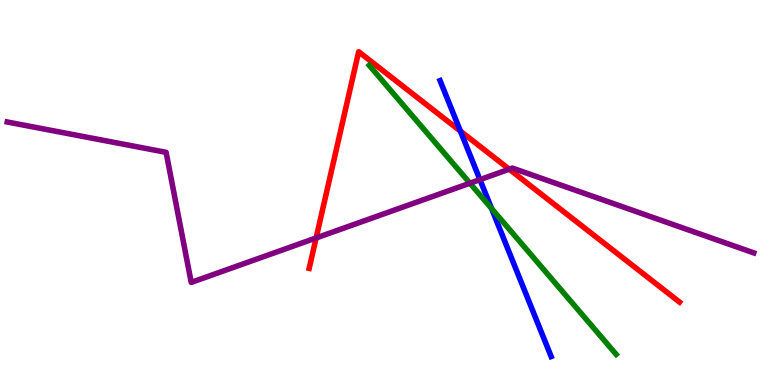[{'lines': ['blue', 'red'], 'intersections': [{'x': 5.94, 'y': 6.59}]}, {'lines': ['green', 'red'], 'intersections': []}, {'lines': ['purple', 'red'], 'intersections': [{'x': 4.08, 'y': 3.82}, {'x': 6.57, 'y': 5.6}]}, {'lines': ['blue', 'green'], 'intersections': [{'x': 6.34, 'y': 4.58}]}, {'lines': ['blue', 'purple'], 'intersections': [{'x': 6.19, 'y': 5.33}]}, {'lines': ['green', 'purple'], 'intersections': [{'x': 6.06, 'y': 5.24}]}]